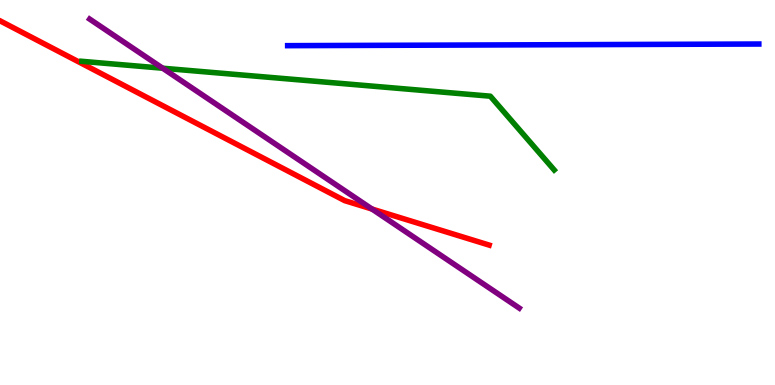[{'lines': ['blue', 'red'], 'intersections': []}, {'lines': ['green', 'red'], 'intersections': []}, {'lines': ['purple', 'red'], 'intersections': [{'x': 4.8, 'y': 4.57}]}, {'lines': ['blue', 'green'], 'intersections': []}, {'lines': ['blue', 'purple'], 'intersections': []}, {'lines': ['green', 'purple'], 'intersections': [{'x': 2.1, 'y': 8.23}]}]